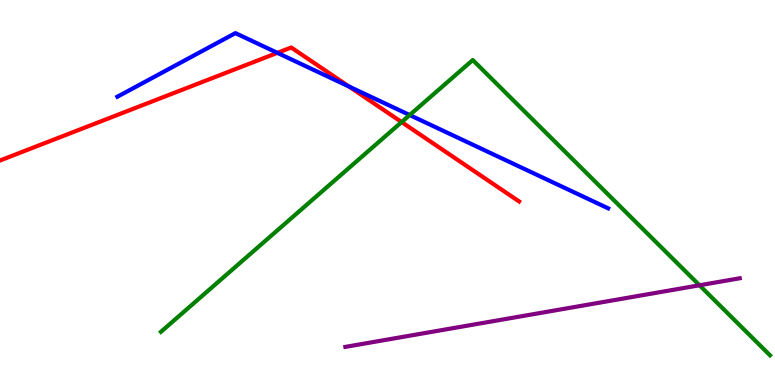[{'lines': ['blue', 'red'], 'intersections': [{'x': 3.58, 'y': 8.63}, {'x': 4.5, 'y': 7.75}]}, {'lines': ['green', 'red'], 'intersections': [{'x': 5.18, 'y': 6.83}]}, {'lines': ['purple', 'red'], 'intersections': []}, {'lines': ['blue', 'green'], 'intersections': [{'x': 5.29, 'y': 7.01}]}, {'lines': ['blue', 'purple'], 'intersections': []}, {'lines': ['green', 'purple'], 'intersections': [{'x': 9.03, 'y': 2.59}]}]